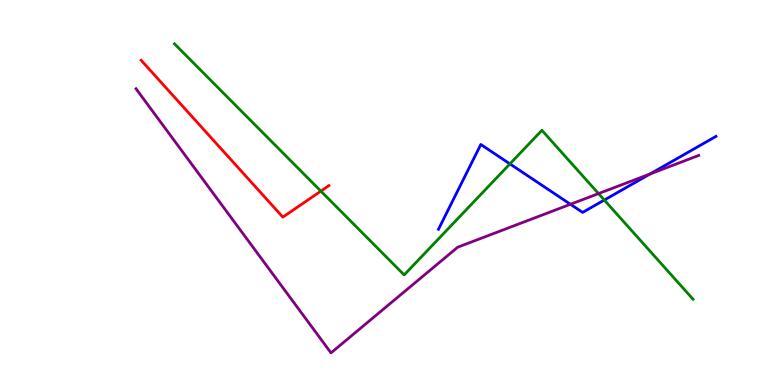[{'lines': ['blue', 'red'], 'intersections': []}, {'lines': ['green', 'red'], 'intersections': [{'x': 4.14, 'y': 5.04}]}, {'lines': ['purple', 'red'], 'intersections': []}, {'lines': ['blue', 'green'], 'intersections': [{'x': 6.58, 'y': 5.74}, {'x': 7.8, 'y': 4.8}]}, {'lines': ['blue', 'purple'], 'intersections': [{'x': 7.36, 'y': 4.69}, {'x': 8.39, 'y': 5.48}]}, {'lines': ['green', 'purple'], 'intersections': [{'x': 7.72, 'y': 4.97}]}]